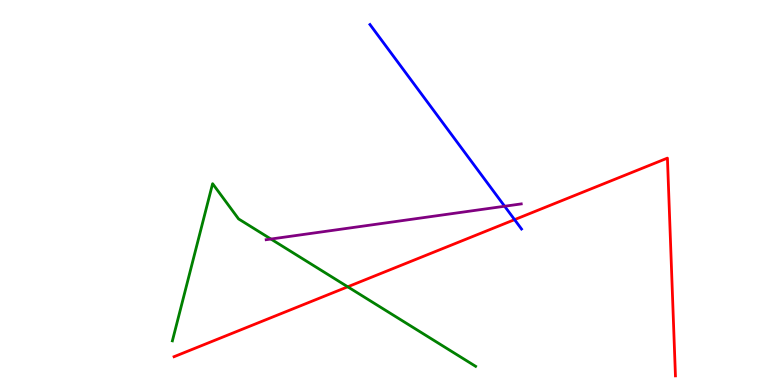[{'lines': ['blue', 'red'], 'intersections': [{'x': 6.64, 'y': 4.29}]}, {'lines': ['green', 'red'], 'intersections': [{'x': 4.49, 'y': 2.55}]}, {'lines': ['purple', 'red'], 'intersections': []}, {'lines': ['blue', 'green'], 'intersections': []}, {'lines': ['blue', 'purple'], 'intersections': [{'x': 6.51, 'y': 4.64}]}, {'lines': ['green', 'purple'], 'intersections': [{'x': 3.5, 'y': 3.79}]}]